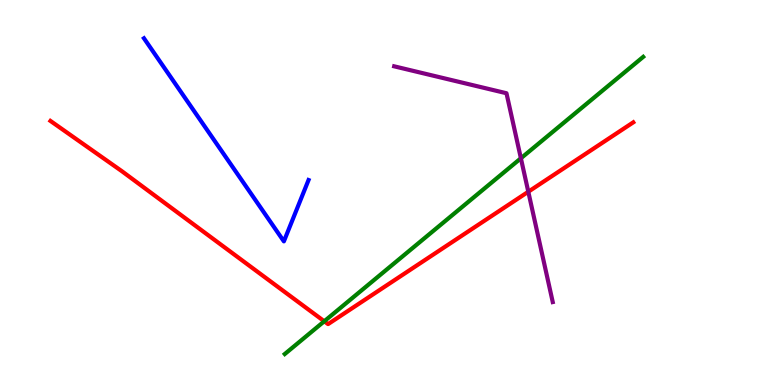[{'lines': ['blue', 'red'], 'intersections': []}, {'lines': ['green', 'red'], 'intersections': [{'x': 4.18, 'y': 1.66}]}, {'lines': ['purple', 'red'], 'intersections': [{'x': 6.82, 'y': 5.02}]}, {'lines': ['blue', 'green'], 'intersections': []}, {'lines': ['blue', 'purple'], 'intersections': []}, {'lines': ['green', 'purple'], 'intersections': [{'x': 6.72, 'y': 5.89}]}]